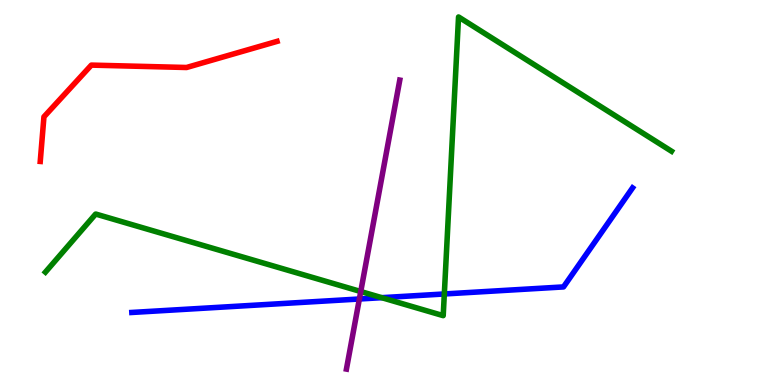[{'lines': ['blue', 'red'], 'intersections': []}, {'lines': ['green', 'red'], 'intersections': []}, {'lines': ['purple', 'red'], 'intersections': []}, {'lines': ['blue', 'green'], 'intersections': [{'x': 4.93, 'y': 2.27}, {'x': 5.73, 'y': 2.36}]}, {'lines': ['blue', 'purple'], 'intersections': [{'x': 4.64, 'y': 2.23}]}, {'lines': ['green', 'purple'], 'intersections': [{'x': 4.65, 'y': 2.43}]}]